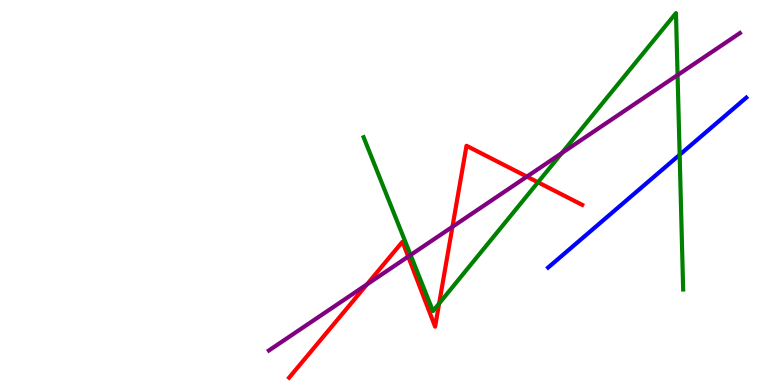[{'lines': ['blue', 'red'], 'intersections': []}, {'lines': ['green', 'red'], 'intersections': [{'x': 5.67, 'y': 2.12}, {'x': 6.94, 'y': 5.27}]}, {'lines': ['purple', 'red'], 'intersections': [{'x': 4.73, 'y': 2.61}, {'x': 5.27, 'y': 3.34}, {'x': 5.84, 'y': 4.11}, {'x': 6.8, 'y': 5.41}]}, {'lines': ['blue', 'green'], 'intersections': [{'x': 8.77, 'y': 5.98}]}, {'lines': ['blue', 'purple'], 'intersections': []}, {'lines': ['green', 'purple'], 'intersections': [{'x': 5.3, 'y': 3.38}, {'x': 7.25, 'y': 6.02}, {'x': 8.74, 'y': 8.05}]}]